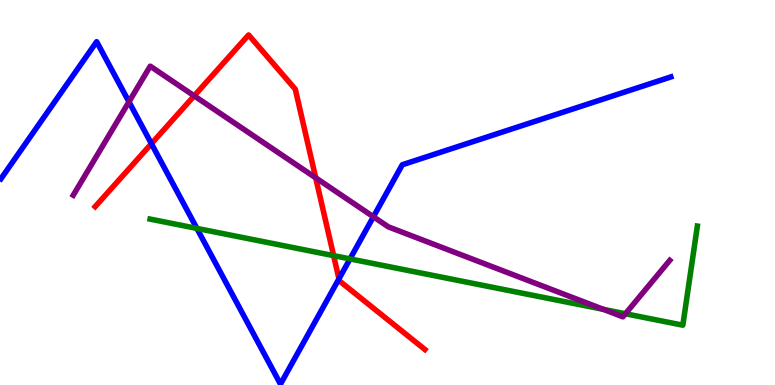[{'lines': ['blue', 'red'], 'intersections': [{'x': 1.95, 'y': 6.27}, {'x': 4.37, 'y': 2.76}]}, {'lines': ['green', 'red'], 'intersections': [{'x': 4.3, 'y': 3.36}]}, {'lines': ['purple', 'red'], 'intersections': [{'x': 2.51, 'y': 7.51}, {'x': 4.07, 'y': 5.38}]}, {'lines': ['blue', 'green'], 'intersections': [{'x': 2.54, 'y': 4.07}, {'x': 4.52, 'y': 3.28}]}, {'lines': ['blue', 'purple'], 'intersections': [{'x': 1.66, 'y': 7.35}, {'x': 4.82, 'y': 4.37}]}, {'lines': ['green', 'purple'], 'intersections': [{'x': 7.79, 'y': 1.96}, {'x': 8.07, 'y': 1.85}]}]